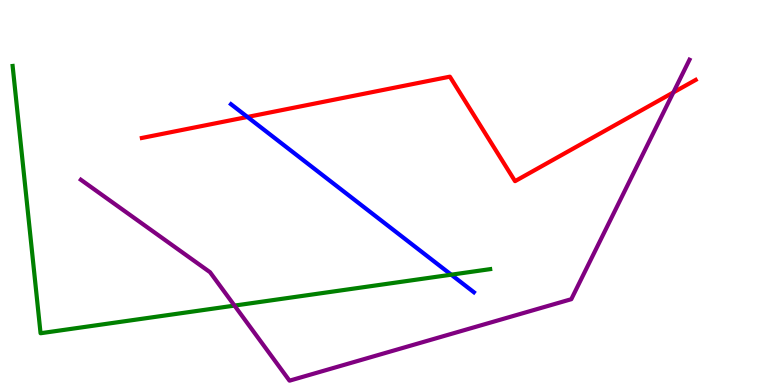[{'lines': ['blue', 'red'], 'intersections': [{'x': 3.19, 'y': 6.96}]}, {'lines': ['green', 'red'], 'intersections': []}, {'lines': ['purple', 'red'], 'intersections': [{'x': 8.69, 'y': 7.6}]}, {'lines': ['blue', 'green'], 'intersections': [{'x': 5.82, 'y': 2.87}]}, {'lines': ['blue', 'purple'], 'intersections': []}, {'lines': ['green', 'purple'], 'intersections': [{'x': 3.03, 'y': 2.06}]}]